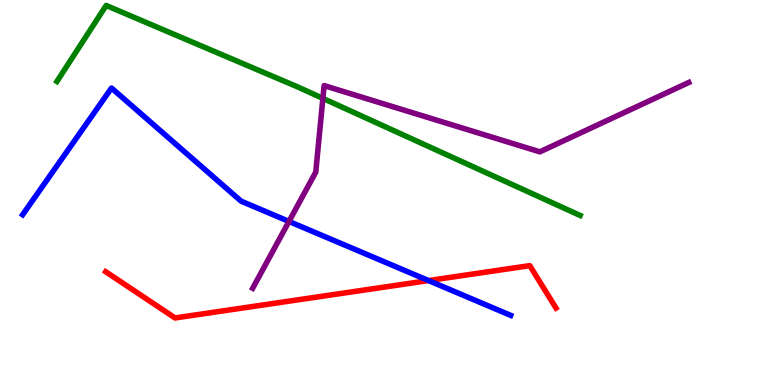[{'lines': ['blue', 'red'], 'intersections': [{'x': 5.53, 'y': 2.71}]}, {'lines': ['green', 'red'], 'intersections': []}, {'lines': ['purple', 'red'], 'intersections': []}, {'lines': ['blue', 'green'], 'intersections': []}, {'lines': ['blue', 'purple'], 'intersections': [{'x': 3.73, 'y': 4.25}]}, {'lines': ['green', 'purple'], 'intersections': [{'x': 4.17, 'y': 7.44}]}]